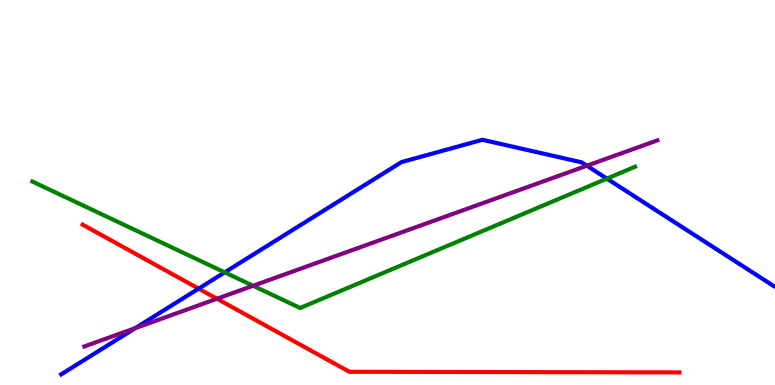[{'lines': ['blue', 'red'], 'intersections': [{'x': 2.56, 'y': 2.5}]}, {'lines': ['green', 'red'], 'intersections': []}, {'lines': ['purple', 'red'], 'intersections': [{'x': 2.8, 'y': 2.24}]}, {'lines': ['blue', 'green'], 'intersections': [{'x': 2.9, 'y': 2.93}, {'x': 7.83, 'y': 5.36}]}, {'lines': ['blue', 'purple'], 'intersections': [{'x': 1.75, 'y': 1.48}, {'x': 7.57, 'y': 5.7}]}, {'lines': ['green', 'purple'], 'intersections': [{'x': 3.27, 'y': 2.58}]}]